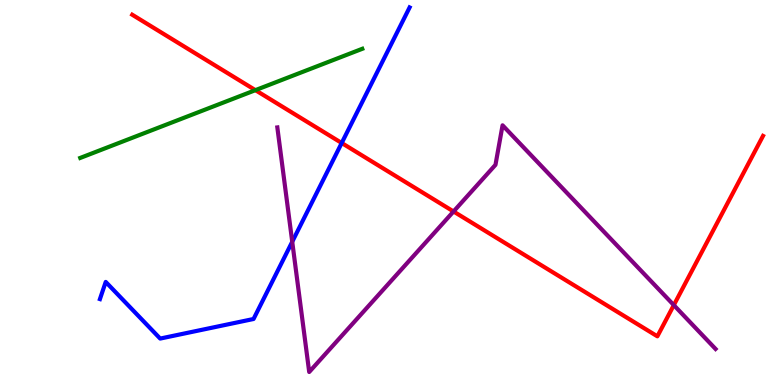[{'lines': ['blue', 'red'], 'intersections': [{'x': 4.41, 'y': 6.29}]}, {'lines': ['green', 'red'], 'intersections': [{'x': 3.3, 'y': 7.66}]}, {'lines': ['purple', 'red'], 'intersections': [{'x': 5.85, 'y': 4.51}, {'x': 8.69, 'y': 2.07}]}, {'lines': ['blue', 'green'], 'intersections': []}, {'lines': ['blue', 'purple'], 'intersections': [{'x': 3.77, 'y': 3.72}]}, {'lines': ['green', 'purple'], 'intersections': []}]